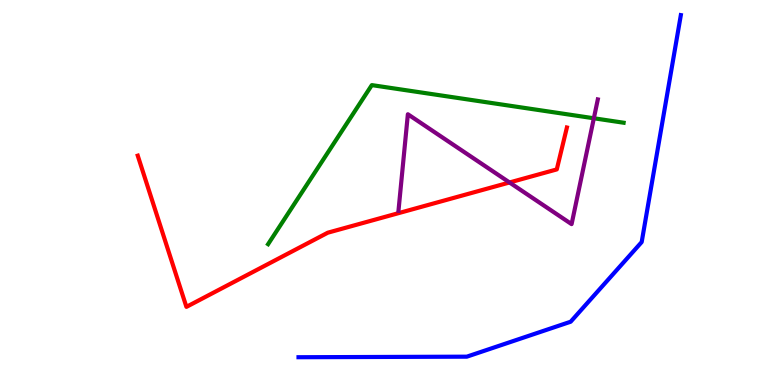[{'lines': ['blue', 'red'], 'intersections': []}, {'lines': ['green', 'red'], 'intersections': []}, {'lines': ['purple', 'red'], 'intersections': [{'x': 6.57, 'y': 5.26}]}, {'lines': ['blue', 'green'], 'intersections': []}, {'lines': ['blue', 'purple'], 'intersections': []}, {'lines': ['green', 'purple'], 'intersections': [{'x': 7.66, 'y': 6.93}]}]